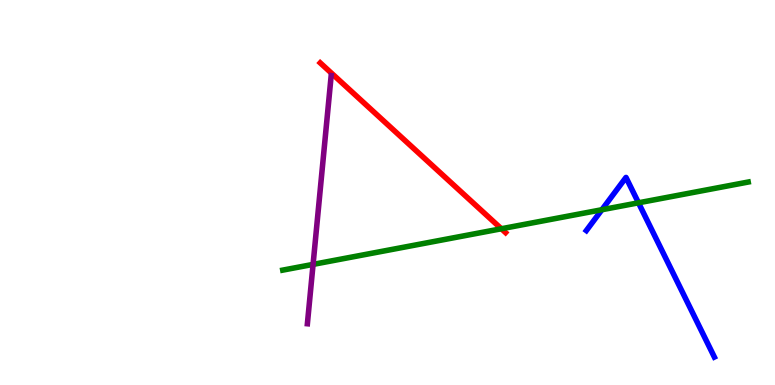[{'lines': ['blue', 'red'], 'intersections': []}, {'lines': ['green', 'red'], 'intersections': [{'x': 6.47, 'y': 4.06}]}, {'lines': ['purple', 'red'], 'intersections': []}, {'lines': ['blue', 'green'], 'intersections': [{'x': 7.77, 'y': 4.55}, {'x': 8.24, 'y': 4.73}]}, {'lines': ['blue', 'purple'], 'intersections': []}, {'lines': ['green', 'purple'], 'intersections': [{'x': 4.04, 'y': 3.13}]}]